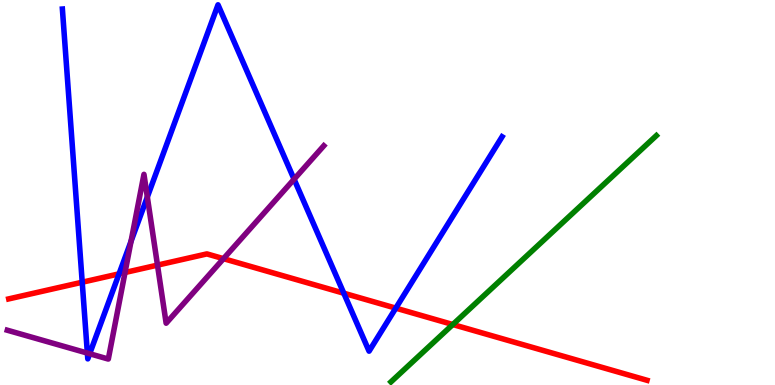[{'lines': ['blue', 'red'], 'intersections': [{'x': 1.06, 'y': 2.67}, {'x': 1.54, 'y': 2.89}, {'x': 4.44, 'y': 2.38}, {'x': 5.11, 'y': 2.0}]}, {'lines': ['green', 'red'], 'intersections': [{'x': 5.84, 'y': 1.57}]}, {'lines': ['purple', 'red'], 'intersections': [{'x': 1.61, 'y': 2.92}, {'x': 2.03, 'y': 3.11}, {'x': 2.88, 'y': 3.28}]}, {'lines': ['blue', 'green'], 'intersections': []}, {'lines': ['blue', 'purple'], 'intersections': [{'x': 1.13, 'y': 0.829}, {'x': 1.16, 'y': 0.812}, {'x': 1.69, 'y': 3.73}, {'x': 1.9, 'y': 4.88}, {'x': 3.79, 'y': 5.34}]}, {'lines': ['green', 'purple'], 'intersections': []}]